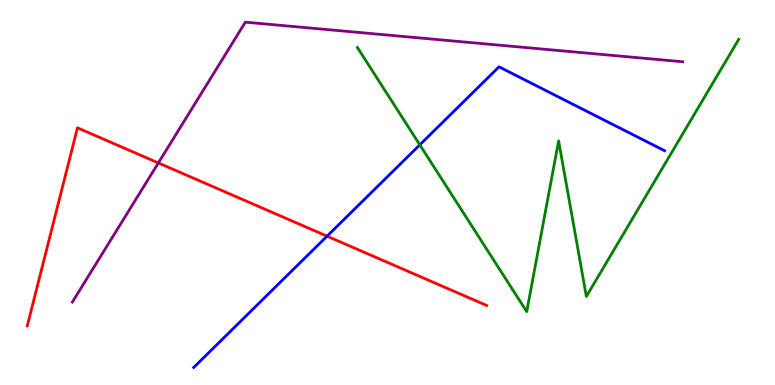[{'lines': ['blue', 'red'], 'intersections': [{'x': 4.22, 'y': 3.87}]}, {'lines': ['green', 'red'], 'intersections': []}, {'lines': ['purple', 'red'], 'intersections': [{'x': 2.04, 'y': 5.77}]}, {'lines': ['blue', 'green'], 'intersections': [{'x': 5.42, 'y': 6.24}]}, {'lines': ['blue', 'purple'], 'intersections': []}, {'lines': ['green', 'purple'], 'intersections': []}]